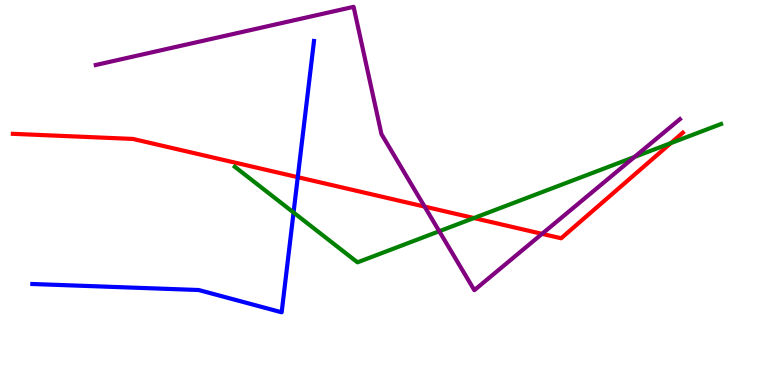[{'lines': ['blue', 'red'], 'intersections': [{'x': 3.84, 'y': 5.4}]}, {'lines': ['green', 'red'], 'intersections': [{'x': 6.12, 'y': 4.34}, {'x': 8.66, 'y': 6.28}]}, {'lines': ['purple', 'red'], 'intersections': [{'x': 5.48, 'y': 4.63}, {'x': 6.99, 'y': 3.93}]}, {'lines': ['blue', 'green'], 'intersections': [{'x': 3.79, 'y': 4.48}]}, {'lines': ['blue', 'purple'], 'intersections': []}, {'lines': ['green', 'purple'], 'intersections': [{'x': 5.67, 'y': 3.99}, {'x': 8.19, 'y': 5.92}]}]